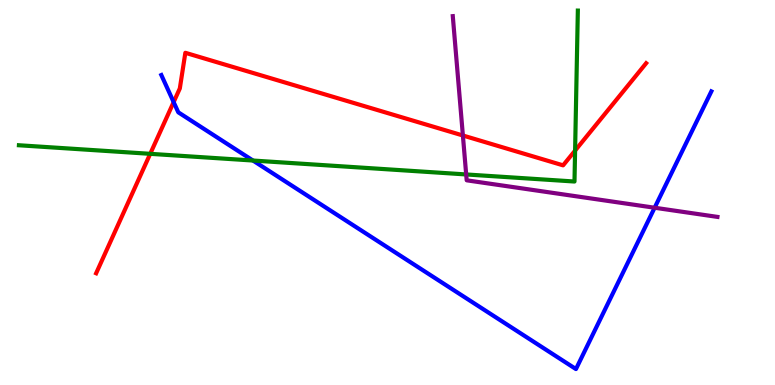[{'lines': ['blue', 'red'], 'intersections': [{'x': 2.24, 'y': 7.35}]}, {'lines': ['green', 'red'], 'intersections': [{'x': 1.94, 'y': 6.0}, {'x': 7.42, 'y': 6.09}]}, {'lines': ['purple', 'red'], 'intersections': [{'x': 5.97, 'y': 6.48}]}, {'lines': ['blue', 'green'], 'intersections': [{'x': 3.26, 'y': 5.83}]}, {'lines': ['blue', 'purple'], 'intersections': [{'x': 8.45, 'y': 4.6}]}, {'lines': ['green', 'purple'], 'intersections': [{'x': 6.02, 'y': 5.47}]}]